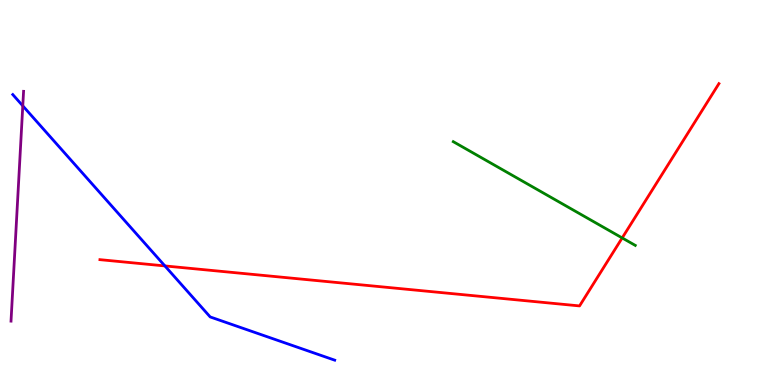[{'lines': ['blue', 'red'], 'intersections': [{'x': 2.13, 'y': 3.09}]}, {'lines': ['green', 'red'], 'intersections': [{'x': 8.03, 'y': 3.82}]}, {'lines': ['purple', 'red'], 'intersections': []}, {'lines': ['blue', 'green'], 'intersections': []}, {'lines': ['blue', 'purple'], 'intersections': [{'x': 0.294, 'y': 7.25}]}, {'lines': ['green', 'purple'], 'intersections': []}]